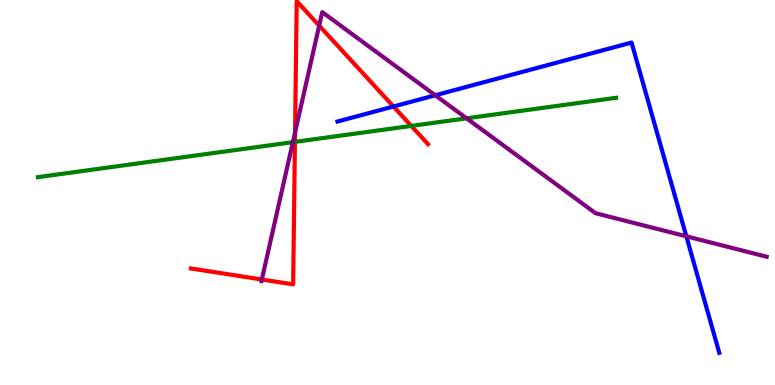[{'lines': ['blue', 'red'], 'intersections': [{'x': 5.08, 'y': 7.23}]}, {'lines': ['green', 'red'], 'intersections': [{'x': 3.81, 'y': 6.31}, {'x': 5.31, 'y': 6.73}]}, {'lines': ['purple', 'red'], 'intersections': [{'x': 3.38, 'y': 2.74}, {'x': 3.81, 'y': 6.56}, {'x': 4.12, 'y': 9.33}]}, {'lines': ['blue', 'green'], 'intersections': []}, {'lines': ['blue', 'purple'], 'intersections': [{'x': 5.62, 'y': 7.53}, {'x': 8.86, 'y': 3.86}]}, {'lines': ['green', 'purple'], 'intersections': [{'x': 3.78, 'y': 6.31}, {'x': 6.02, 'y': 6.93}]}]